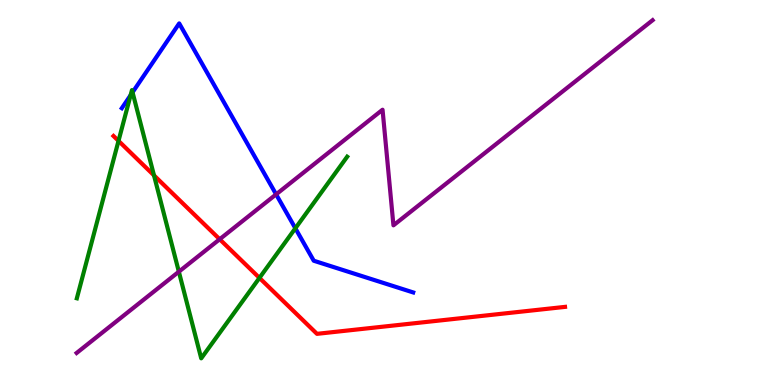[{'lines': ['blue', 'red'], 'intersections': []}, {'lines': ['green', 'red'], 'intersections': [{'x': 1.53, 'y': 6.34}, {'x': 1.99, 'y': 5.44}, {'x': 3.35, 'y': 2.78}]}, {'lines': ['purple', 'red'], 'intersections': [{'x': 2.83, 'y': 3.79}]}, {'lines': ['blue', 'green'], 'intersections': [{'x': 1.69, 'y': 7.53}, {'x': 1.71, 'y': 7.6}, {'x': 3.81, 'y': 4.07}]}, {'lines': ['blue', 'purple'], 'intersections': [{'x': 3.56, 'y': 4.95}]}, {'lines': ['green', 'purple'], 'intersections': [{'x': 2.31, 'y': 2.94}]}]